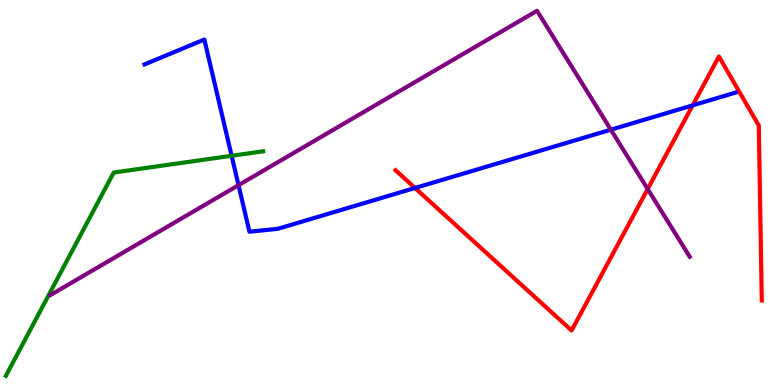[{'lines': ['blue', 'red'], 'intersections': [{'x': 5.36, 'y': 5.12}, {'x': 8.94, 'y': 7.26}]}, {'lines': ['green', 'red'], 'intersections': []}, {'lines': ['purple', 'red'], 'intersections': [{'x': 8.36, 'y': 5.09}]}, {'lines': ['blue', 'green'], 'intersections': [{'x': 2.99, 'y': 5.95}]}, {'lines': ['blue', 'purple'], 'intersections': [{'x': 3.08, 'y': 5.19}, {'x': 7.88, 'y': 6.63}]}, {'lines': ['green', 'purple'], 'intersections': []}]